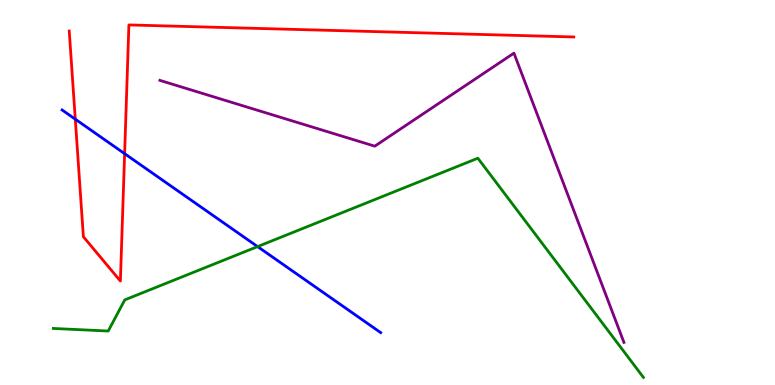[{'lines': ['blue', 'red'], 'intersections': [{'x': 0.972, 'y': 6.9}, {'x': 1.61, 'y': 6.01}]}, {'lines': ['green', 'red'], 'intersections': []}, {'lines': ['purple', 'red'], 'intersections': []}, {'lines': ['blue', 'green'], 'intersections': [{'x': 3.32, 'y': 3.59}]}, {'lines': ['blue', 'purple'], 'intersections': []}, {'lines': ['green', 'purple'], 'intersections': []}]